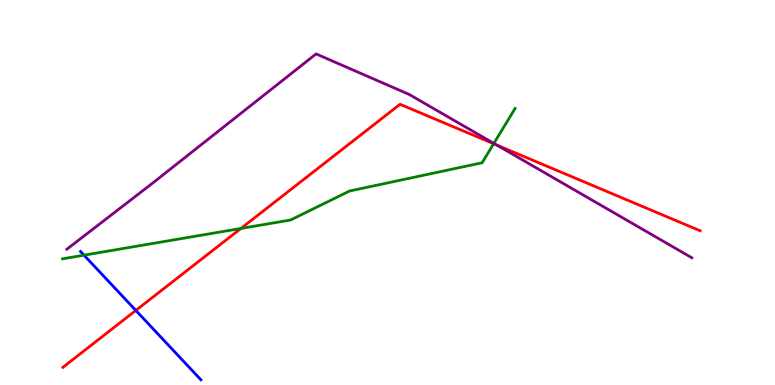[{'lines': ['blue', 'red'], 'intersections': [{'x': 1.75, 'y': 1.94}]}, {'lines': ['green', 'red'], 'intersections': [{'x': 3.11, 'y': 4.07}, {'x': 6.37, 'y': 6.27}]}, {'lines': ['purple', 'red'], 'intersections': [{'x': 6.41, 'y': 6.23}]}, {'lines': ['blue', 'green'], 'intersections': [{'x': 1.08, 'y': 3.37}]}, {'lines': ['blue', 'purple'], 'intersections': []}, {'lines': ['green', 'purple'], 'intersections': [{'x': 6.37, 'y': 6.28}]}]